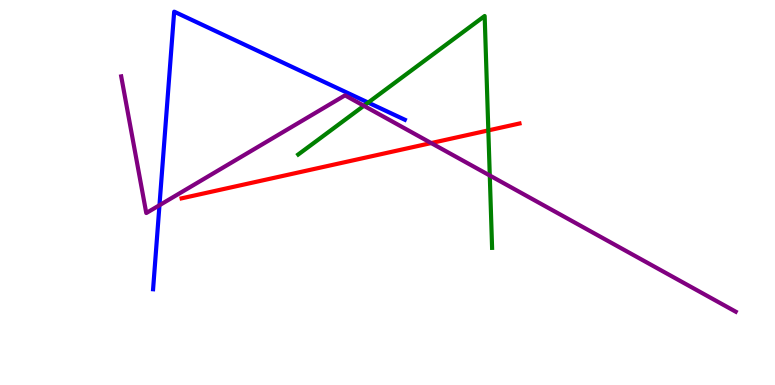[{'lines': ['blue', 'red'], 'intersections': []}, {'lines': ['green', 'red'], 'intersections': [{'x': 6.3, 'y': 6.61}]}, {'lines': ['purple', 'red'], 'intersections': [{'x': 5.56, 'y': 6.28}]}, {'lines': ['blue', 'green'], 'intersections': [{'x': 4.75, 'y': 7.34}]}, {'lines': ['blue', 'purple'], 'intersections': [{'x': 2.06, 'y': 4.67}]}, {'lines': ['green', 'purple'], 'intersections': [{'x': 4.69, 'y': 7.25}, {'x': 6.32, 'y': 5.44}]}]